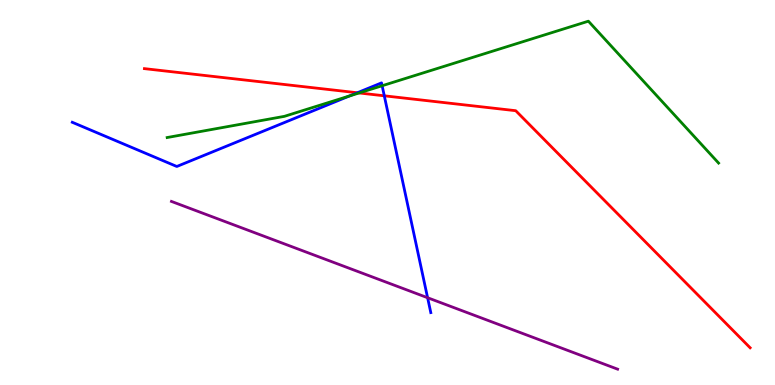[{'lines': ['blue', 'red'], 'intersections': [{'x': 4.61, 'y': 7.59}, {'x': 4.96, 'y': 7.51}]}, {'lines': ['green', 'red'], 'intersections': [{'x': 4.63, 'y': 7.59}]}, {'lines': ['purple', 'red'], 'intersections': []}, {'lines': ['blue', 'green'], 'intersections': [{'x': 4.51, 'y': 7.51}, {'x': 4.93, 'y': 7.77}]}, {'lines': ['blue', 'purple'], 'intersections': [{'x': 5.52, 'y': 2.27}]}, {'lines': ['green', 'purple'], 'intersections': []}]